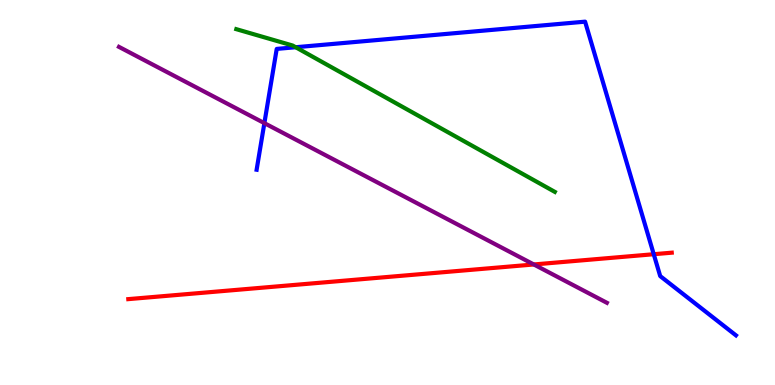[{'lines': ['blue', 'red'], 'intersections': [{'x': 8.44, 'y': 3.4}]}, {'lines': ['green', 'red'], 'intersections': []}, {'lines': ['purple', 'red'], 'intersections': [{'x': 6.89, 'y': 3.13}]}, {'lines': ['blue', 'green'], 'intersections': [{'x': 3.82, 'y': 8.77}]}, {'lines': ['blue', 'purple'], 'intersections': [{'x': 3.41, 'y': 6.8}]}, {'lines': ['green', 'purple'], 'intersections': []}]